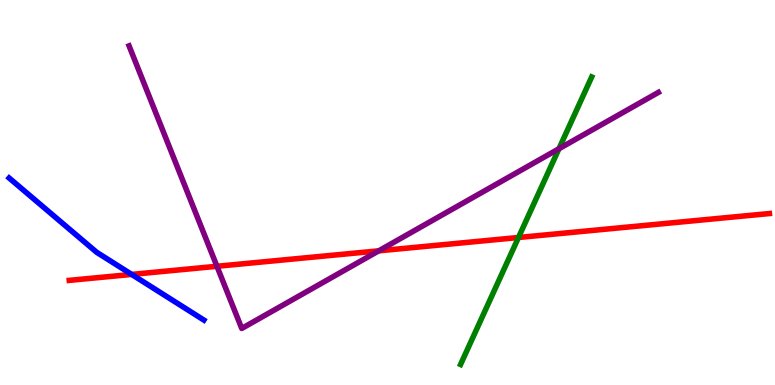[{'lines': ['blue', 'red'], 'intersections': [{'x': 1.7, 'y': 2.87}]}, {'lines': ['green', 'red'], 'intersections': [{'x': 6.69, 'y': 3.83}]}, {'lines': ['purple', 'red'], 'intersections': [{'x': 2.8, 'y': 3.08}, {'x': 4.89, 'y': 3.48}]}, {'lines': ['blue', 'green'], 'intersections': []}, {'lines': ['blue', 'purple'], 'intersections': []}, {'lines': ['green', 'purple'], 'intersections': [{'x': 7.21, 'y': 6.14}]}]